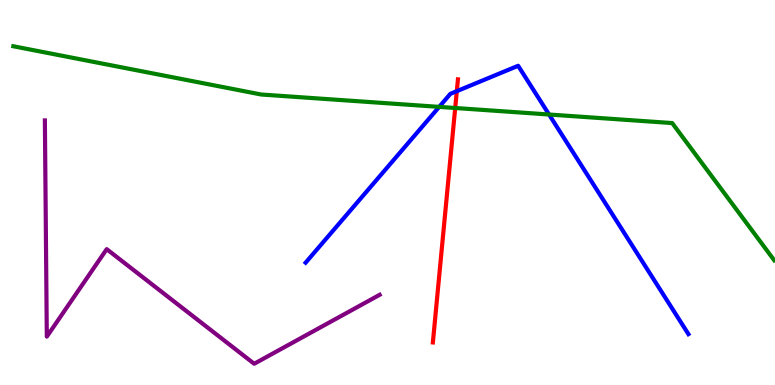[{'lines': ['blue', 'red'], 'intersections': [{'x': 5.89, 'y': 7.63}]}, {'lines': ['green', 'red'], 'intersections': [{'x': 5.87, 'y': 7.2}]}, {'lines': ['purple', 'red'], 'intersections': []}, {'lines': ['blue', 'green'], 'intersections': [{'x': 5.67, 'y': 7.22}, {'x': 7.08, 'y': 7.03}]}, {'lines': ['blue', 'purple'], 'intersections': []}, {'lines': ['green', 'purple'], 'intersections': []}]